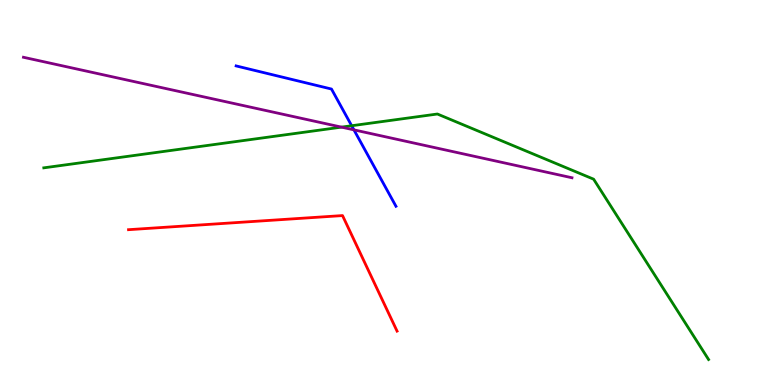[{'lines': ['blue', 'red'], 'intersections': []}, {'lines': ['green', 'red'], 'intersections': []}, {'lines': ['purple', 'red'], 'intersections': []}, {'lines': ['blue', 'green'], 'intersections': [{'x': 4.54, 'y': 6.73}]}, {'lines': ['blue', 'purple'], 'intersections': [{'x': 4.57, 'y': 6.63}]}, {'lines': ['green', 'purple'], 'intersections': [{'x': 4.41, 'y': 6.7}]}]